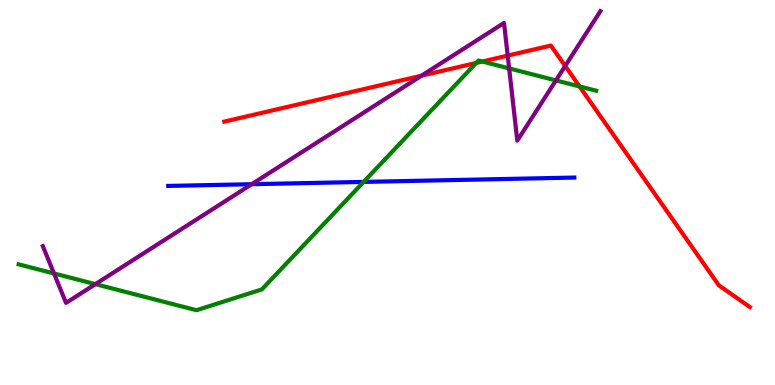[{'lines': ['blue', 'red'], 'intersections': []}, {'lines': ['green', 'red'], 'intersections': [{'x': 6.14, 'y': 8.37}, {'x': 6.22, 'y': 8.4}, {'x': 7.48, 'y': 7.75}]}, {'lines': ['purple', 'red'], 'intersections': [{'x': 5.44, 'y': 8.03}, {'x': 6.55, 'y': 8.56}, {'x': 7.29, 'y': 8.29}]}, {'lines': ['blue', 'green'], 'intersections': [{'x': 4.69, 'y': 5.28}]}, {'lines': ['blue', 'purple'], 'intersections': [{'x': 3.25, 'y': 5.22}]}, {'lines': ['green', 'purple'], 'intersections': [{'x': 0.697, 'y': 2.9}, {'x': 1.23, 'y': 2.62}, {'x': 6.57, 'y': 8.22}, {'x': 7.17, 'y': 7.91}]}]